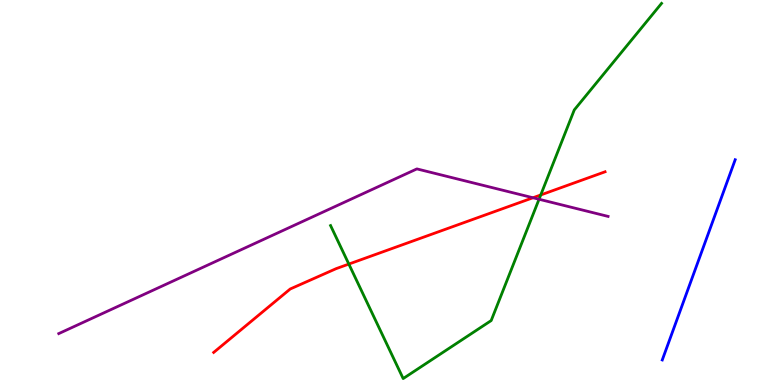[{'lines': ['blue', 'red'], 'intersections': []}, {'lines': ['green', 'red'], 'intersections': [{'x': 4.5, 'y': 3.14}, {'x': 6.98, 'y': 4.94}]}, {'lines': ['purple', 'red'], 'intersections': [{'x': 6.88, 'y': 4.86}]}, {'lines': ['blue', 'green'], 'intersections': []}, {'lines': ['blue', 'purple'], 'intersections': []}, {'lines': ['green', 'purple'], 'intersections': [{'x': 6.96, 'y': 4.82}]}]